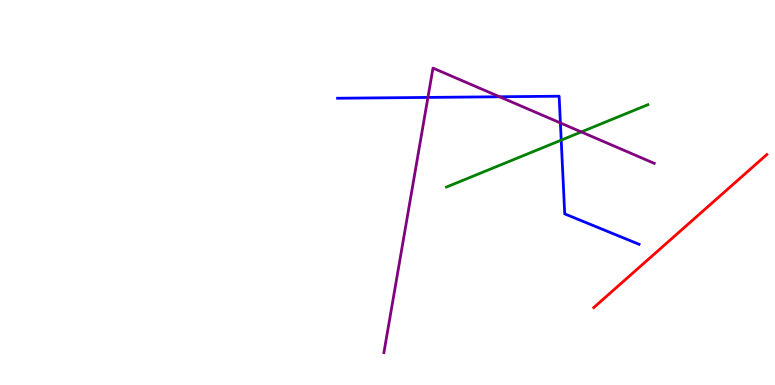[{'lines': ['blue', 'red'], 'intersections': []}, {'lines': ['green', 'red'], 'intersections': []}, {'lines': ['purple', 'red'], 'intersections': []}, {'lines': ['blue', 'green'], 'intersections': [{'x': 7.24, 'y': 6.36}]}, {'lines': ['blue', 'purple'], 'intersections': [{'x': 5.52, 'y': 7.47}, {'x': 6.45, 'y': 7.49}, {'x': 7.23, 'y': 6.81}]}, {'lines': ['green', 'purple'], 'intersections': [{'x': 7.5, 'y': 6.57}]}]